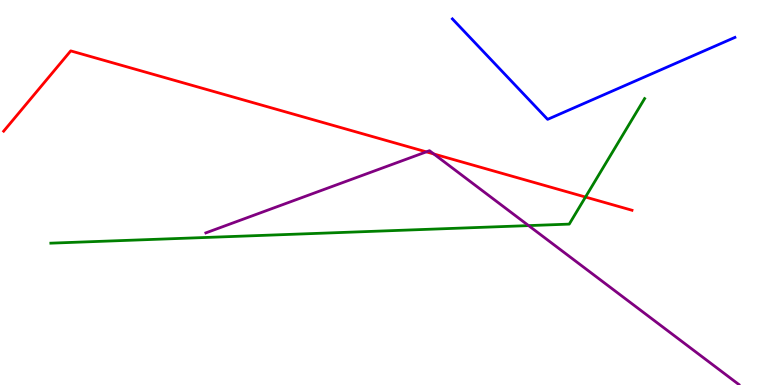[{'lines': ['blue', 'red'], 'intersections': []}, {'lines': ['green', 'red'], 'intersections': [{'x': 7.55, 'y': 4.88}]}, {'lines': ['purple', 'red'], 'intersections': [{'x': 5.5, 'y': 6.06}, {'x': 5.6, 'y': 6.0}]}, {'lines': ['blue', 'green'], 'intersections': []}, {'lines': ['blue', 'purple'], 'intersections': []}, {'lines': ['green', 'purple'], 'intersections': [{'x': 6.82, 'y': 4.14}]}]